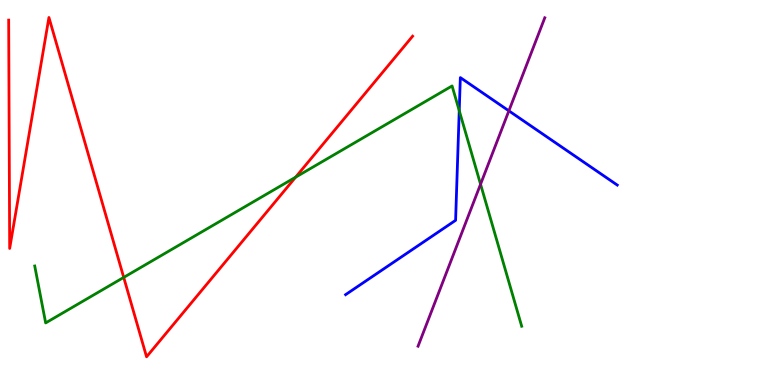[{'lines': ['blue', 'red'], 'intersections': []}, {'lines': ['green', 'red'], 'intersections': [{'x': 1.6, 'y': 2.79}, {'x': 3.81, 'y': 5.4}]}, {'lines': ['purple', 'red'], 'intersections': []}, {'lines': ['blue', 'green'], 'intersections': [{'x': 5.93, 'y': 7.13}]}, {'lines': ['blue', 'purple'], 'intersections': [{'x': 6.57, 'y': 7.12}]}, {'lines': ['green', 'purple'], 'intersections': [{'x': 6.2, 'y': 5.21}]}]